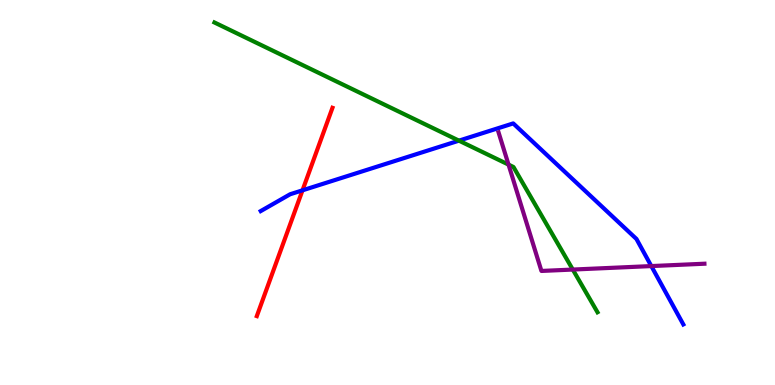[{'lines': ['blue', 'red'], 'intersections': [{'x': 3.9, 'y': 5.06}]}, {'lines': ['green', 'red'], 'intersections': []}, {'lines': ['purple', 'red'], 'intersections': []}, {'lines': ['blue', 'green'], 'intersections': [{'x': 5.92, 'y': 6.35}]}, {'lines': ['blue', 'purple'], 'intersections': [{'x': 8.4, 'y': 3.09}]}, {'lines': ['green', 'purple'], 'intersections': [{'x': 6.56, 'y': 5.72}, {'x': 7.39, 'y': 3.0}]}]